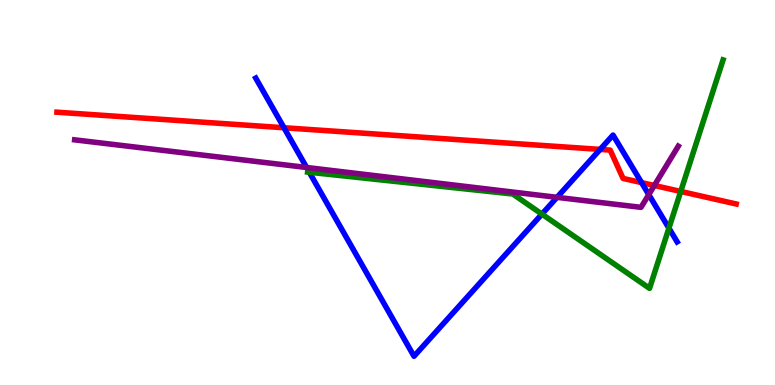[{'lines': ['blue', 'red'], 'intersections': [{'x': 3.66, 'y': 6.68}, {'x': 7.74, 'y': 6.12}, {'x': 8.28, 'y': 5.26}]}, {'lines': ['green', 'red'], 'intersections': [{'x': 8.78, 'y': 5.03}]}, {'lines': ['purple', 'red'], 'intersections': [{'x': 8.44, 'y': 5.18}]}, {'lines': ['blue', 'green'], 'intersections': [{'x': 3.99, 'y': 5.53}, {'x': 6.99, 'y': 4.44}, {'x': 8.63, 'y': 4.07}]}, {'lines': ['blue', 'purple'], 'intersections': [{'x': 3.96, 'y': 5.65}, {'x': 7.19, 'y': 4.87}, {'x': 8.37, 'y': 4.95}]}, {'lines': ['green', 'purple'], 'intersections': []}]